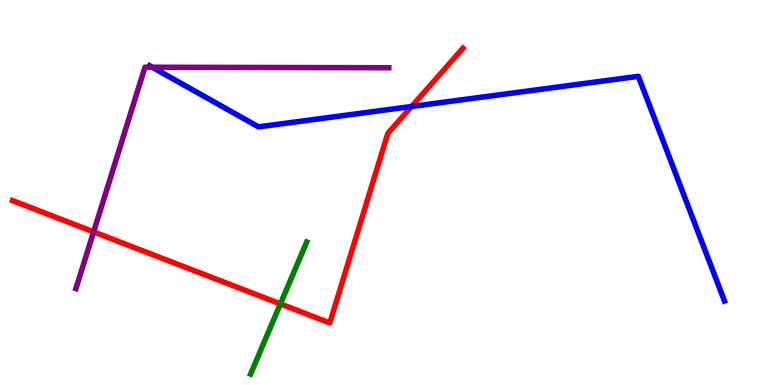[{'lines': ['blue', 'red'], 'intersections': [{'x': 5.31, 'y': 7.23}]}, {'lines': ['green', 'red'], 'intersections': [{'x': 3.62, 'y': 2.11}]}, {'lines': ['purple', 'red'], 'intersections': [{'x': 1.21, 'y': 3.98}]}, {'lines': ['blue', 'green'], 'intersections': []}, {'lines': ['blue', 'purple'], 'intersections': [{'x': 1.97, 'y': 8.25}]}, {'lines': ['green', 'purple'], 'intersections': []}]